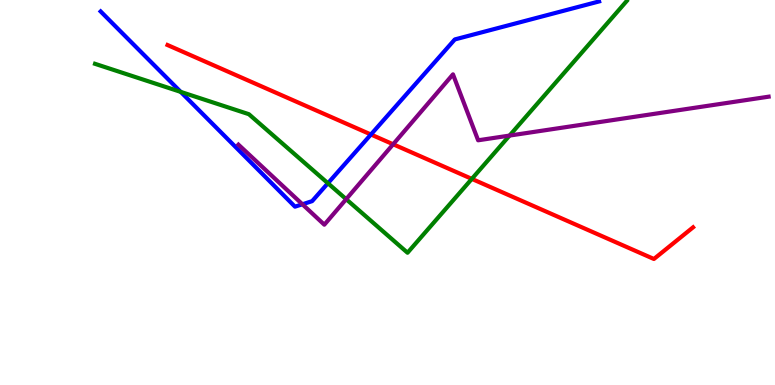[{'lines': ['blue', 'red'], 'intersections': [{'x': 4.79, 'y': 6.51}]}, {'lines': ['green', 'red'], 'intersections': [{'x': 6.09, 'y': 5.35}]}, {'lines': ['purple', 'red'], 'intersections': [{'x': 5.07, 'y': 6.25}]}, {'lines': ['blue', 'green'], 'intersections': [{'x': 2.33, 'y': 7.61}, {'x': 4.23, 'y': 5.24}]}, {'lines': ['blue', 'purple'], 'intersections': [{'x': 3.9, 'y': 4.69}]}, {'lines': ['green', 'purple'], 'intersections': [{'x': 4.47, 'y': 4.83}, {'x': 6.57, 'y': 6.48}]}]